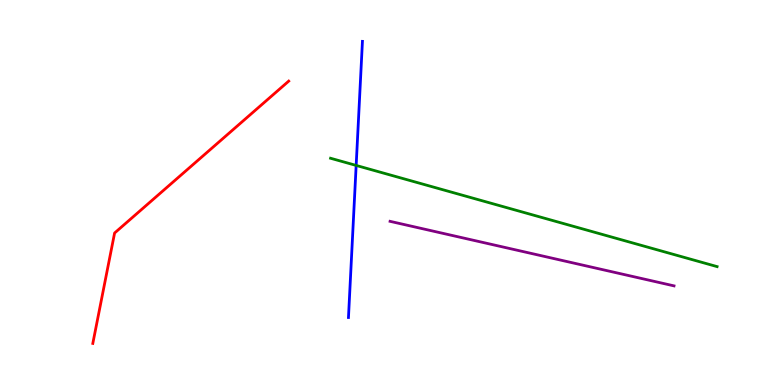[{'lines': ['blue', 'red'], 'intersections': []}, {'lines': ['green', 'red'], 'intersections': []}, {'lines': ['purple', 'red'], 'intersections': []}, {'lines': ['blue', 'green'], 'intersections': [{'x': 4.6, 'y': 5.7}]}, {'lines': ['blue', 'purple'], 'intersections': []}, {'lines': ['green', 'purple'], 'intersections': []}]